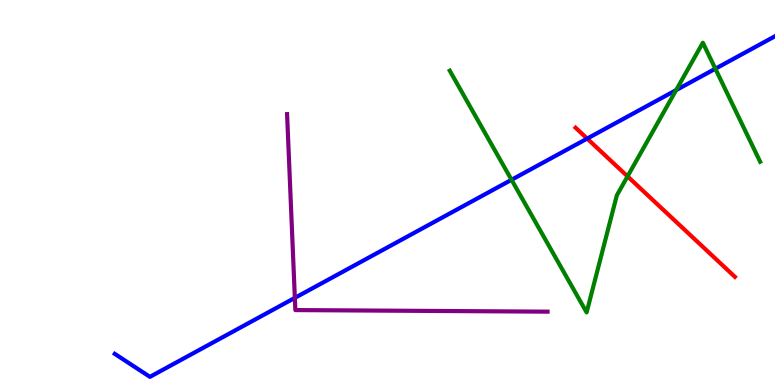[{'lines': ['blue', 'red'], 'intersections': [{'x': 7.58, 'y': 6.4}]}, {'lines': ['green', 'red'], 'intersections': [{'x': 8.1, 'y': 5.42}]}, {'lines': ['purple', 'red'], 'intersections': []}, {'lines': ['blue', 'green'], 'intersections': [{'x': 6.6, 'y': 5.33}, {'x': 8.72, 'y': 7.66}, {'x': 9.23, 'y': 8.21}]}, {'lines': ['blue', 'purple'], 'intersections': [{'x': 3.8, 'y': 2.26}]}, {'lines': ['green', 'purple'], 'intersections': []}]